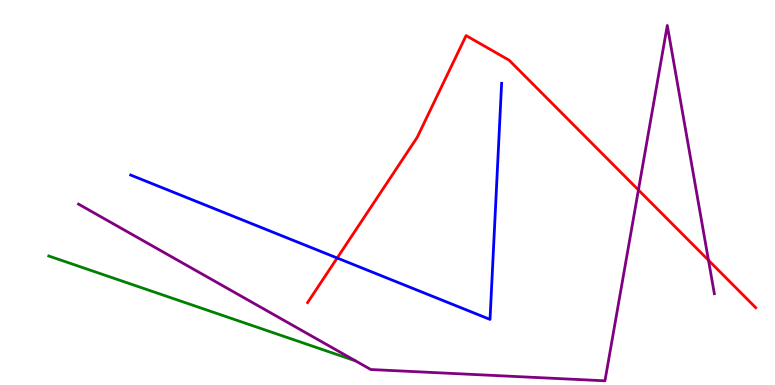[{'lines': ['blue', 'red'], 'intersections': [{'x': 4.35, 'y': 3.3}]}, {'lines': ['green', 'red'], 'intersections': []}, {'lines': ['purple', 'red'], 'intersections': [{'x': 8.24, 'y': 5.07}, {'x': 9.14, 'y': 3.24}]}, {'lines': ['blue', 'green'], 'intersections': []}, {'lines': ['blue', 'purple'], 'intersections': []}, {'lines': ['green', 'purple'], 'intersections': []}]